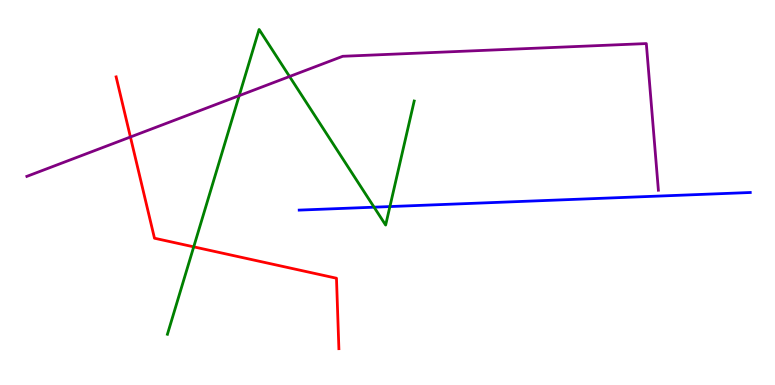[{'lines': ['blue', 'red'], 'intersections': []}, {'lines': ['green', 'red'], 'intersections': [{'x': 2.5, 'y': 3.59}]}, {'lines': ['purple', 'red'], 'intersections': [{'x': 1.68, 'y': 6.44}]}, {'lines': ['blue', 'green'], 'intersections': [{'x': 4.83, 'y': 4.62}, {'x': 5.03, 'y': 4.63}]}, {'lines': ['blue', 'purple'], 'intersections': []}, {'lines': ['green', 'purple'], 'intersections': [{'x': 3.09, 'y': 7.52}, {'x': 3.74, 'y': 8.01}]}]